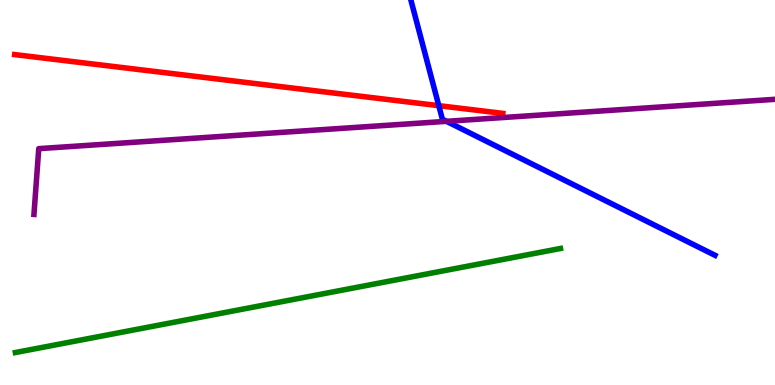[{'lines': ['blue', 'red'], 'intersections': [{'x': 5.66, 'y': 7.26}]}, {'lines': ['green', 'red'], 'intersections': []}, {'lines': ['purple', 'red'], 'intersections': []}, {'lines': ['blue', 'green'], 'intersections': []}, {'lines': ['blue', 'purple'], 'intersections': [{'x': 5.76, 'y': 6.85}]}, {'lines': ['green', 'purple'], 'intersections': []}]